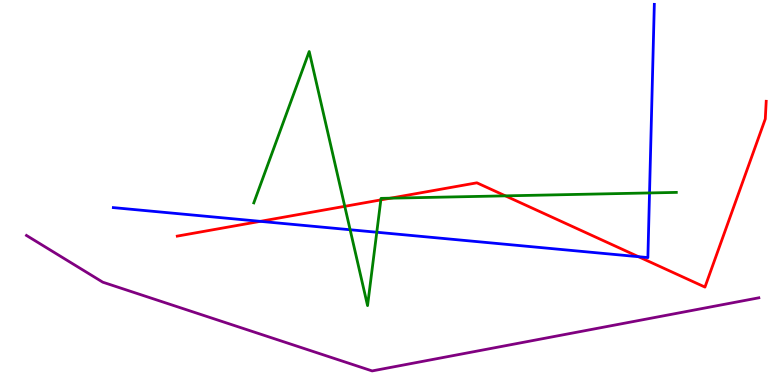[{'lines': ['blue', 'red'], 'intersections': [{'x': 3.36, 'y': 4.25}, {'x': 8.24, 'y': 3.33}]}, {'lines': ['green', 'red'], 'intersections': [{'x': 4.45, 'y': 4.64}, {'x': 4.91, 'y': 4.81}, {'x': 5.04, 'y': 4.85}, {'x': 6.52, 'y': 4.91}]}, {'lines': ['purple', 'red'], 'intersections': []}, {'lines': ['blue', 'green'], 'intersections': [{'x': 4.52, 'y': 4.03}, {'x': 4.86, 'y': 3.97}, {'x': 8.38, 'y': 4.99}]}, {'lines': ['blue', 'purple'], 'intersections': []}, {'lines': ['green', 'purple'], 'intersections': []}]